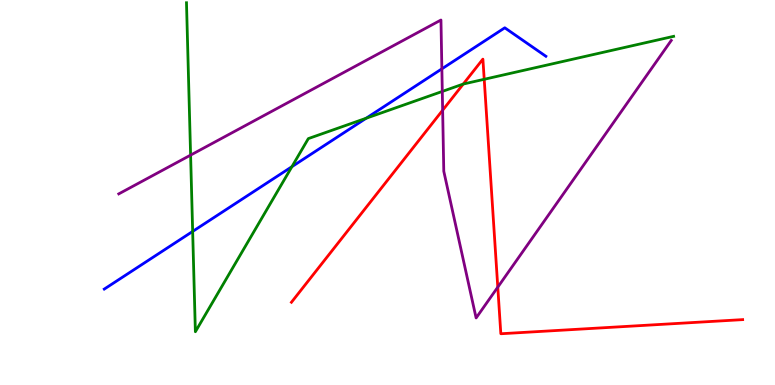[{'lines': ['blue', 'red'], 'intersections': []}, {'lines': ['green', 'red'], 'intersections': [{'x': 5.98, 'y': 7.82}, {'x': 6.25, 'y': 7.94}]}, {'lines': ['purple', 'red'], 'intersections': [{'x': 5.71, 'y': 7.14}, {'x': 6.42, 'y': 2.54}]}, {'lines': ['blue', 'green'], 'intersections': [{'x': 2.49, 'y': 3.99}, {'x': 3.77, 'y': 5.67}, {'x': 4.72, 'y': 6.93}]}, {'lines': ['blue', 'purple'], 'intersections': [{'x': 5.7, 'y': 8.21}]}, {'lines': ['green', 'purple'], 'intersections': [{'x': 2.46, 'y': 5.97}, {'x': 5.71, 'y': 7.63}]}]